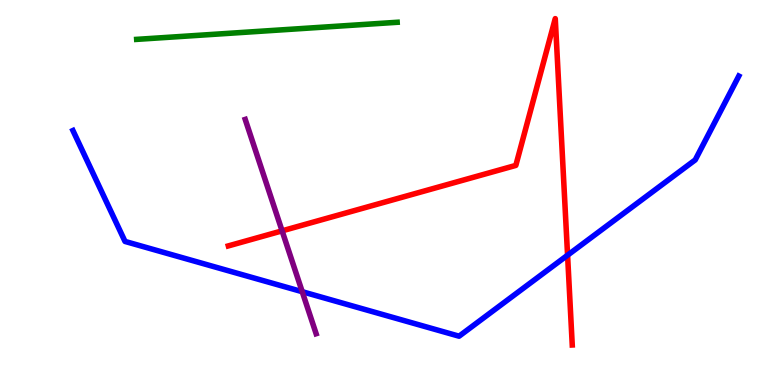[{'lines': ['blue', 'red'], 'intersections': [{'x': 7.32, 'y': 3.37}]}, {'lines': ['green', 'red'], 'intersections': []}, {'lines': ['purple', 'red'], 'intersections': [{'x': 3.64, 'y': 4.0}]}, {'lines': ['blue', 'green'], 'intersections': []}, {'lines': ['blue', 'purple'], 'intersections': [{'x': 3.9, 'y': 2.42}]}, {'lines': ['green', 'purple'], 'intersections': []}]